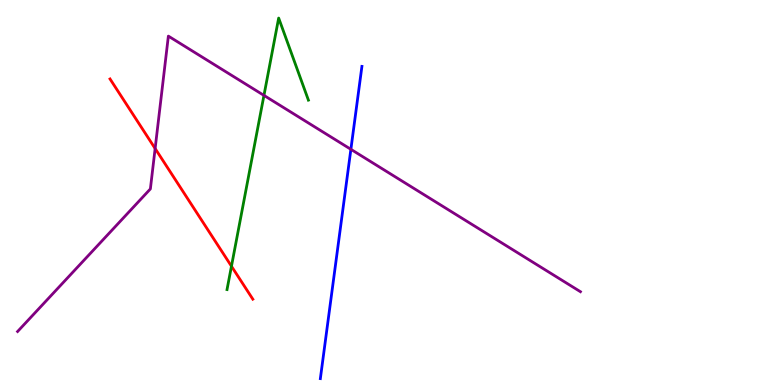[{'lines': ['blue', 'red'], 'intersections': []}, {'lines': ['green', 'red'], 'intersections': [{'x': 2.99, 'y': 3.08}]}, {'lines': ['purple', 'red'], 'intersections': [{'x': 2.0, 'y': 6.14}]}, {'lines': ['blue', 'green'], 'intersections': []}, {'lines': ['blue', 'purple'], 'intersections': [{'x': 4.53, 'y': 6.12}]}, {'lines': ['green', 'purple'], 'intersections': [{'x': 3.41, 'y': 7.52}]}]